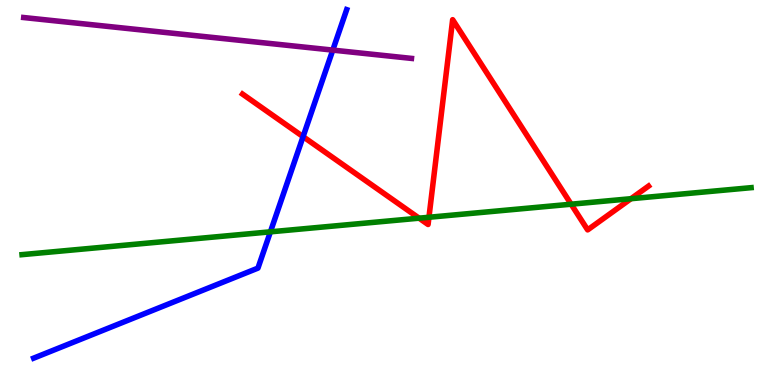[{'lines': ['blue', 'red'], 'intersections': [{'x': 3.91, 'y': 6.45}]}, {'lines': ['green', 'red'], 'intersections': [{'x': 5.41, 'y': 4.33}, {'x': 5.53, 'y': 4.36}, {'x': 7.37, 'y': 4.7}, {'x': 8.14, 'y': 4.84}]}, {'lines': ['purple', 'red'], 'intersections': []}, {'lines': ['blue', 'green'], 'intersections': [{'x': 3.49, 'y': 3.98}]}, {'lines': ['blue', 'purple'], 'intersections': [{'x': 4.29, 'y': 8.7}]}, {'lines': ['green', 'purple'], 'intersections': []}]